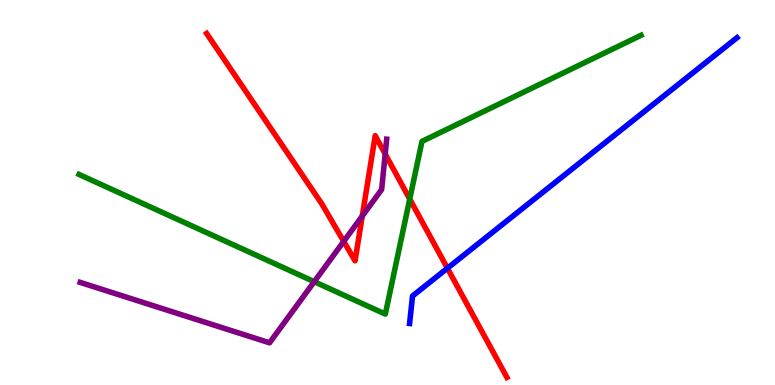[{'lines': ['blue', 'red'], 'intersections': [{'x': 5.77, 'y': 3.03}]}, {'lines': ['green', 'red'], 'intersections': [{'x': 5.29, 'y': 4.83}]}, {'lines': ['purple', 'red'], 'intersections': [{'x': 4.44, 'y': 3.73}, {'x': 4.67, 'y': 4.39}, {'x': 4.97, 'y': 6.0}]}, {'lines': ['blue', 'green'], 'intersections': []}, {'lines': ['blue', 'purple'], 'intersections': []}, {'lines': ['green', 'purple'], 'intersections': [{'x': 4.05, 'y': 2.68}]}]